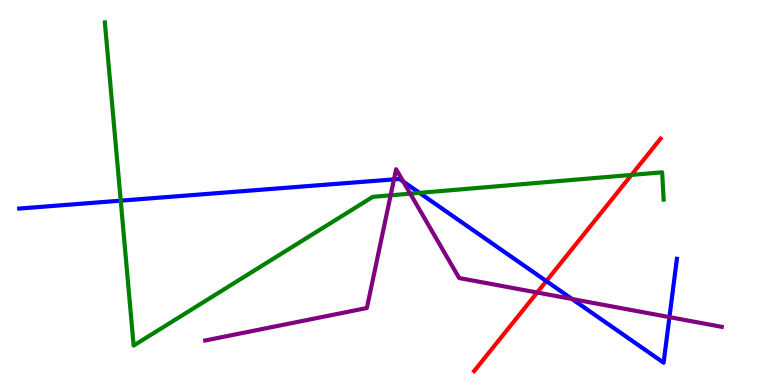[{'lines': ['blue', 'red'], 'intersections': [{'x': 7.05, 'y': 2.7}]}, {'lines': ['green', 'red'], 'intersections': [{'x': 8.15, 'y': 5.46}]}, {'lines': ['purple', 'red'], 'intersections': [{'x': 6.93, 'y': 2.4}]}, {'lines': ['blue', 'green'], 'intersections': [{'x': 1.56, 'y': 4.79}, {'x': 5.41, 'y': 4.99}]}, {'lines': ['blue', 'purple'], 'intersections': [{'x': 5.08, 'y': 5.34}, {'x': 5.2, 'y': 5.28}, {'x': 7.38, 'y': 2.23}, {'x': 8.64, 'y': 1.76}]}, {'lines': ['green', 'purple'], 'intersections': [{'x': 5.04, 'y': 4.93}, {'x': 5.29, 'y': 4.97}]}]